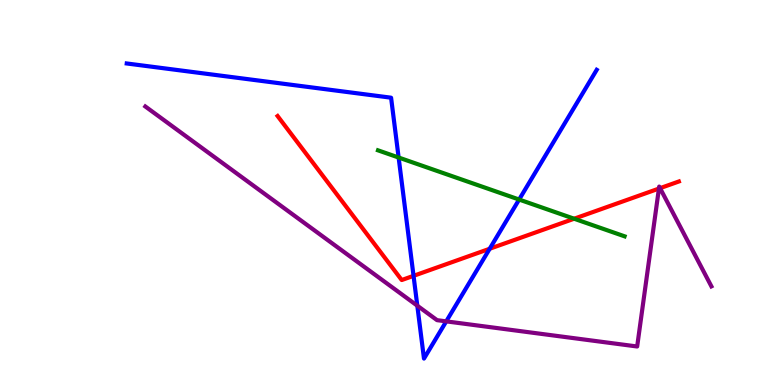[{'lines': ['blue', 'red'], 'intersections': [{'x': 5.34, 'y': 2.84}, {'x': 6.32, 'y': 3.54}]}, {'lines': ['green', 'red'], 'intersections': [{'x': 7.41, 'y': 4.32}]}, {'lines': ['purple', 'red'], 'intersections': [{'x': 8.5, 'y': 5.1}, {'x': 8.52, 'y': 5.11}]}, {'lines': ['blue', 'green'], 'intersections': [{'x': 5.14, 'y': 5.91}, {'x': 6.7, 'y': 4.82}]}, {'lines': ['blue', 'purple'], 'intersections': [{'x': 5.38, 'y': 2.06}, {'x': 5.76, 'y': 1.65}]}, {'lines': ['green', 'purple'], 'intersections': []}]